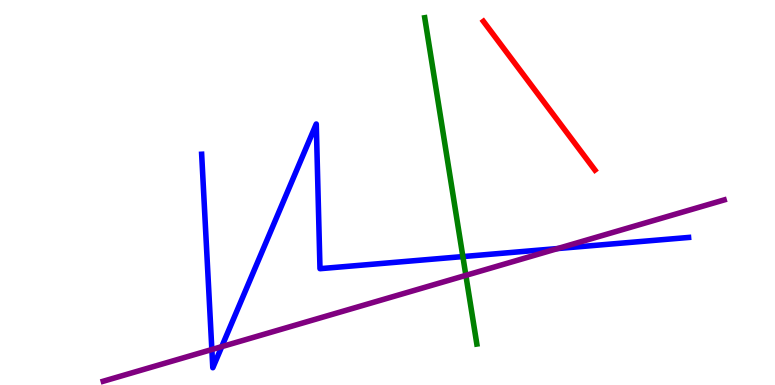[{'lines': ['blue', 'red'], 'intersections': []}, {'lines': ['green', 'red'], 'intersections': []}, {'lines': ['purple', 'red'], 'intersections': []}, {'lines': ['blue', 'green'], 'intersections': [{'x': 5.97, 'y': 3.34}]}, {'lines': ['blue', 'purple'], 'intersections': [{'x': 2.73, 'y': 0.921}, {'x': 2.86, 'y': 0.997}, {'x': 7.2, 'y': 3.54}]}, {'lines': ['green', 'purple'], 'intersections': [{'x': 6.01, 'y': 2.85}]}]